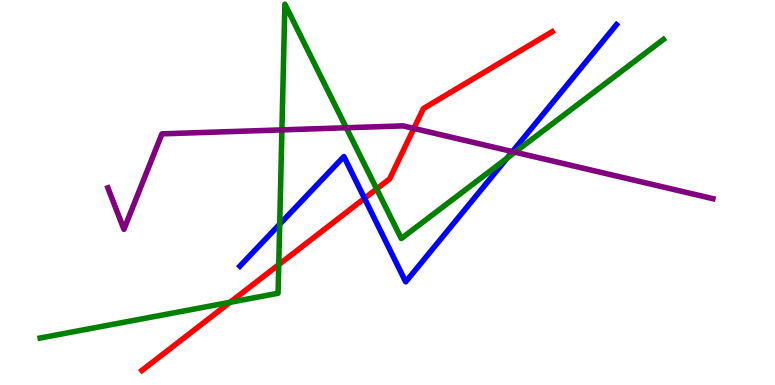[{'lines': ['blue', 'red'], 'intersections': [{'x': 4.7, 'y': 4.85}]}, {'lines': ['green', 'red'], 'intersections': [{'x': 2.97, 'y': 2.15}, {'x': 3.6, 'y': 3.13}, {'x': 4.86, 'y': 5.09}]}, {'lines': ['purple', 'red'], 'intersections': [{'x': 5.34, 'y': 6.66}]}, {'lines': ['blue', 'green'], 'intersections': [{'x': 3.61, 'y': 4.18}, {'x': 6.54, 'y': 5.89}]}, {'lines': ['blue', 'purple'], 'intersections': [{'x': 6.61, 'y': 6.06}]}, {'lines': ['green', 'purple'], 'intersections': [{'x': 3.64, 'y': 6.63}, {'x': 4.47, 'y': 6.68}, {'x': 6.64, 'y': 6.05}]}]